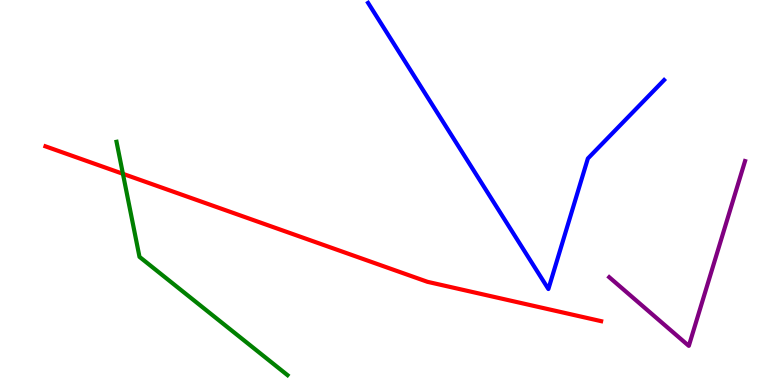[{'lines': ['blue', 'red'], 'intersections': []}, {'lines': ['green', 'red'], 'intersections': [{'x': 1.59, 'y': 5.49}]}, {'lines': ['purple', 'red'], 'intersections': []}, {'lines': ['blue', 'green'], 'intersections': []}, {'lines': ['blue', 'purple'], 'intersections': []}, {'lines': ['green', 'purple'], 'intersections': []}]